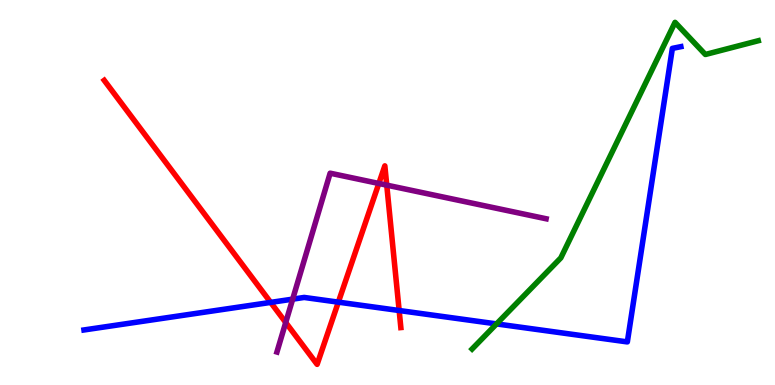[{'lines': ['blue', 'red'], 'intersections': [{'x': 3.49, 'y': 2.15}, {'x': 4.37, 'y': 2.15}, {'x': 5.15, 'y': 1.93}]}, {'lines': ['green', 'red'], 'intersections': []}, {'lines': ['purple', 'red'], 'intersections': [{'x': 3.69, 'y': 1.62}, {'x': 4.89, 'y': 5.23}, {'x': 4.99, 'y': 5.19}]}, {'lines': ['blue', 'green'], 'intersections': [{'x': 6.41, 'y': 1.59}]}, {'lines': ['blue', 'purple'], 'intersections': [{'x': 3.78, 'y': 2.23}]}, {'lines': ['green', 'purple'], 'intersections': []}]